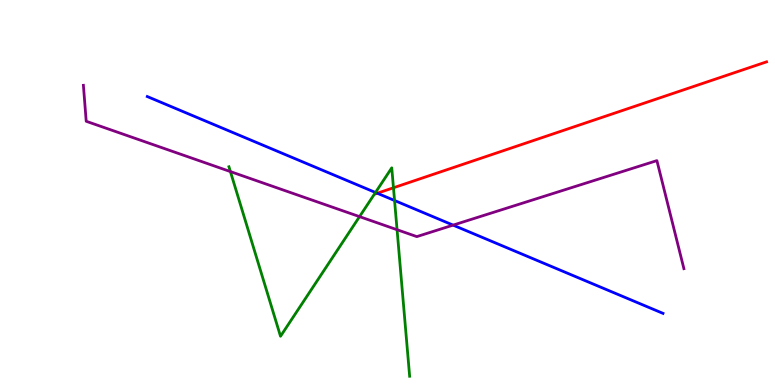[{'lines': ['blue', 'red'], 'intersections': [{'x': 4.87, 'y': 4.98}]}, {'lines': ['green', 'red'], 'intersections': [{'x': 5.08, 'y': 5.12}]}, {'lines': ['purple', 'red'], 'intersections': []}, {'lines': ['blue', 'green'], 'intersections': [{'x': 4.84, 'y': 5.0}, {'x': 5.09, 'y': 4.79}]}, {'lines': ['blue', 'purple'], 'intersections': [{'x': 5.85, 'y': 4.15}]}, {'lines': ['green', 'purple'], 'intersections': [{'x': 2.97, 'y': 5.54}, {'x': 4.64, 'y': 4.37}, {'x': 5.12, 'y': 4.03}]}]